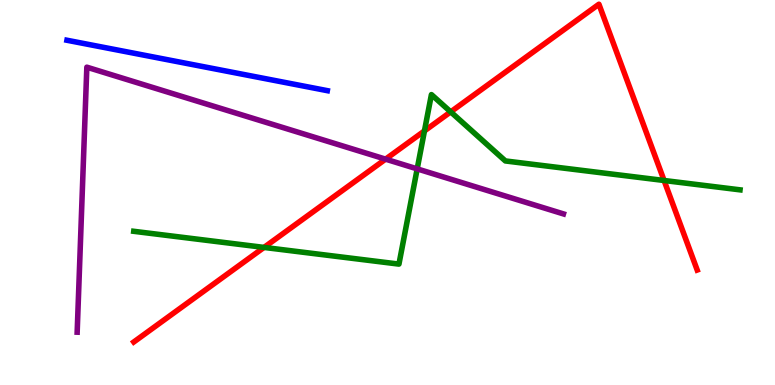[{'lines': ['blue', 'red'], 'intersections': []}, {'lines': ['green', 'red'], 'intersections': [{'x': 3.41, 'y': 3.57}, {'x': 5.48, 'y': 6.6}, {'x': 5.82, 'y': 7.09}, {'x': 8.57, 'y': 5.31}]}, {'lines': ['purple', 'red'], 'intersections': [{'x': 4.98, 'y': 5.87}]}, {'lines': ['blue', 'green'], 'intersections': []}, {'lines': ['blue', 'purple'], 'intersections': []}, {'lines': ['green', 'purple'], 'intersections': [{'x': 5.38, 'y': 5.61}]}]